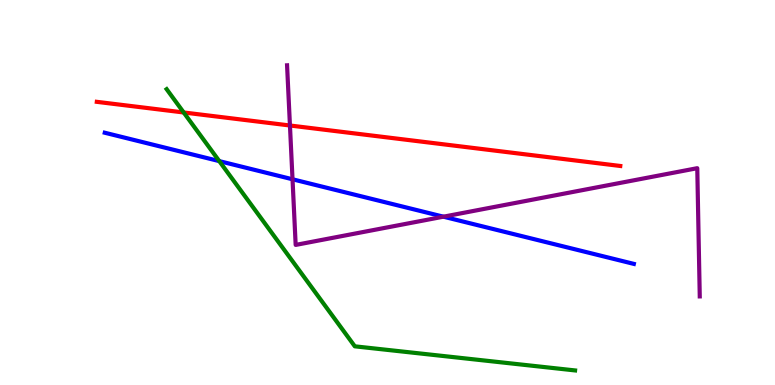[{'lines': ['blue', 'red'], 'intersections': []}, {'lines': ['green', 'red'], 'intersections': [{'x': 2.37, 'y': 7.08}]}, {'lines': ['purple', 'red'], 'intersections': [{'x': 3.74, 'y': 6.74}]}, {'lines': ['blue', 'green'], 'intersections': [{'x': 2.83, 'y': 5.81}]}, {'lines': ['blue', 'purple'], 'intersections': [{'x': 3.77, 'y': 5.34}, {'x': 5.72, 'y': 4.37}]}, {'lines': ['green', 'purple'], 'intersections': []}]